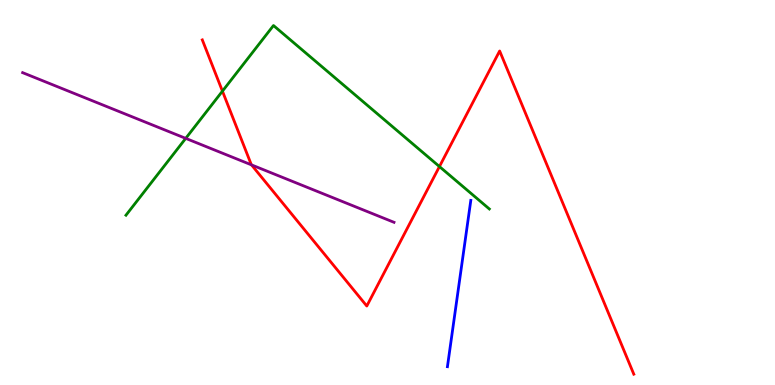[{'lines': ['blue', 'red'], 'intersections': []}, {'lines': ['green', 'red'], 'intersections': [{'x': 2.87, 'y': 7.63}, {'x': 5.67, 'y': 5.67}]}, {'lines': ['purple', 'red'], 'intersections': [{'x': 3.25, 'y': 5.72}]}, {'lines': ['blue', 'green'], 'intersections': []}, {'lines': ['blue', 'purple'], 'intersections': []}, {'lines': ['green', 'purple'], 'intersections': [{'x': 2.4, 'y': 6.41}]}]